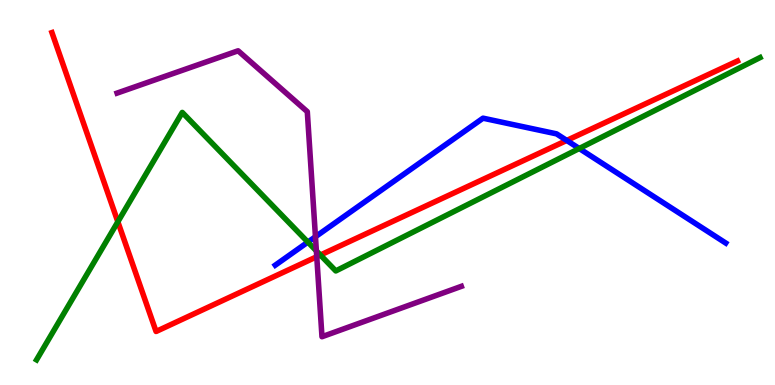[{'lines': ['blue', 'red'], 'intersections': [{'x': 7.31, 'y': 6.35}]}, {'lines': ['green', 'red'], 'intersections': [{'x': 1.52, 'y': 4.24}, {'x': 4.13, 'y': 3.38}]}, {'lines': ['purple', 'red'], 'intersections': [{'x': 4.09, 'y': 3.33}]}, {'lines': ['blue', 'green'], 'intersections': [{'x': 3.97, 'y': 3.71}, {'x': 7.47, 'y': 6.14}]}, {'lines': ['blue', 'purple'], 'intersections': [{'x': 4.07, 'y': 3.85}]}, {'lines': ['green', 'purple'], 'intersections': [{'x': 4.08, 'y': 3.48}]}]